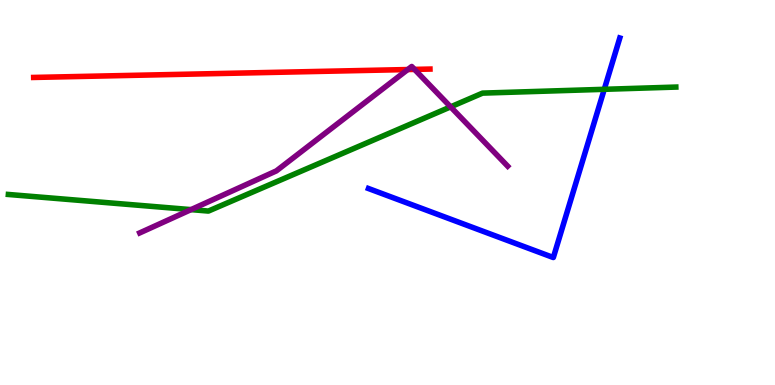[{'lines': ['blue', 'red'], 'intersections': []}, {'lines': ['green', 'red'], 'intersections': []}, {'lines': ['purple', 'red'], 'intersections': [{'x': 5.26, 'y': 8.19}, {'x': 5.35, 'y': 8.2}]}, {'lines': ['blue', 'green'], 'intersections': [{'x': 7.8, 'y': 7.68}]}, {'lines': ['blue', 'purple'], 'intersections': []}, {'lines': ['green', 'purple'], 'intersections': [{'x': 2.46, 'y': 4.56}, {'x': 5.81, 'y': 7.22}]}]